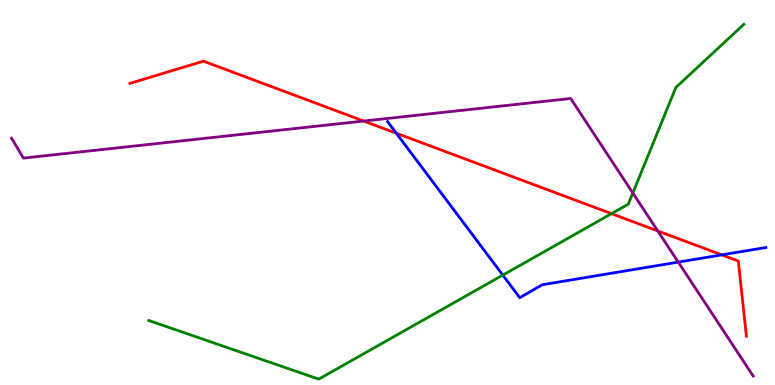[{'lines': ['blue', 'red'], 'intersections': [{'x': 5.11, 'y': 6.54}, {'x': 9.31, 'y': 3.38}]}, {'lines': ['green', 'red'], 'intersections': [{'x': 7.89, 'y': 4.45}]}, {'lines': ['purple', 'red'], 'intersections': [{'x': 4.69, 'y': 6.86}, {'x': 8.49, 'y': 4.0}]}, {'lines': ['blue', 'green'], 'intersections': [{'x': 6.49, 'y': 2.85}]}, {'lines': ['blue', 'purple'], 'intersections': [{'x': 8.75, 'y': 3.19}]}, {'lines': ['green', 'purple'], 'intersections': [{'x': 8.17, 'y': 4.99}]}]